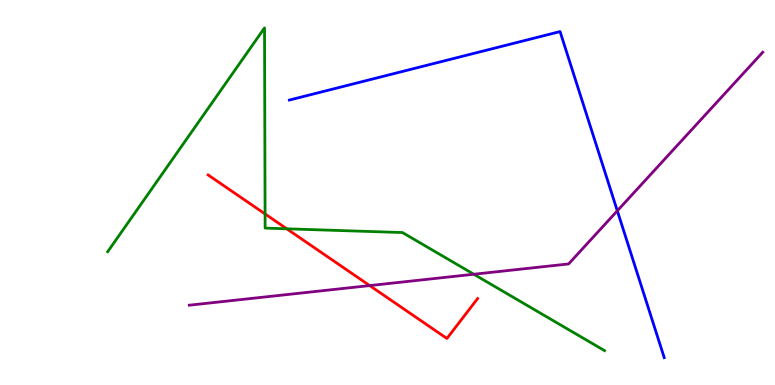[{'lines': ['blue', 'red'], 'intersections': []}, {'lines': ['green', 'red'], 'intersections': [{'x': 3.42, 'y': 4.44}, {'x': 3.7, 'y': 4.06}]}, {'lines': ['purple', 'red'], 'intersections': [{'x': 4.77, 'y': 2.58}]}, {'lines': ['blue', 'green'], 'intersections': []}, {'lines': ['blue', 'purple'], 'intersections': [{'x': 7.97, 'y': 4.52}]}, {'lines': ['green', 'purple'], 'intersections': [{'x': 6.11, 'y': 2.88}]}]